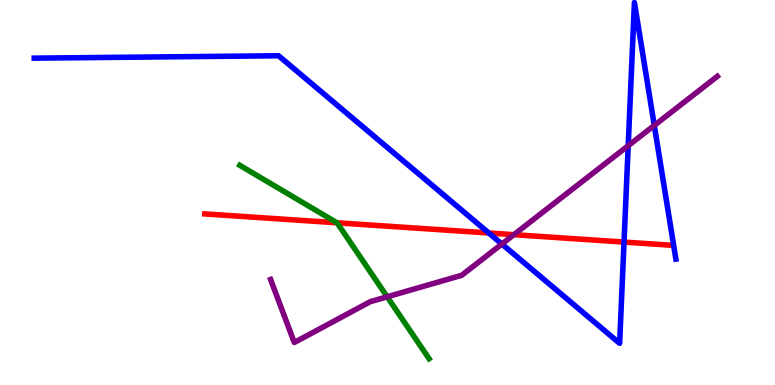[{'lines': ['blue', 'red'], 'intersections': [{'x': 6.31, 'y': 3.95}, {'x': 8.05, 'y': 3.71}]}, {'lines': ['green', 'red'], 'intersections': [{'x': 4.35, 'y': 4.21}]}, {'lines': ['purple', 'red'], 'intersections': [{'x': 6.63, 'y': 3.9}]}, {'lines': ['blue', 'green'], 'intersections': []}, {'lines': ['blue', 'purple'], 'intersections': [{'x': 6.48, 'y': 3.66}, {'x': 8.11, 'y': 6.22}, {'x': 8.44, 'y': 6.74}]}, {'lines': ['green', 'purple'], 'intersections': [{'x': 5.0, 'y': 2.29}]}]